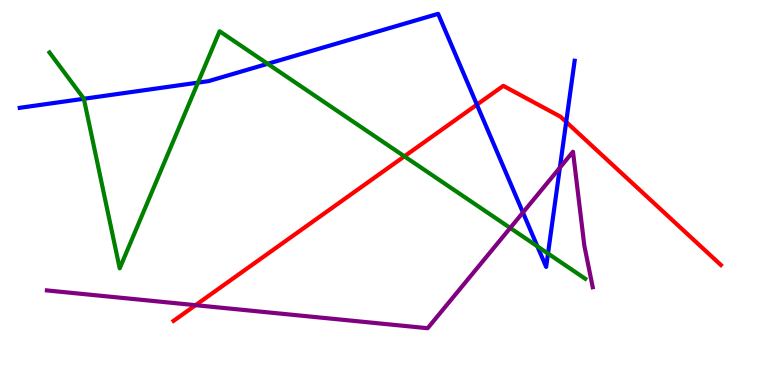[{'lines': ['blue', 'red'], 'intersections': [{'x': 6.15, 'y': 7.28}, {'x': 7.31, 'y': 6.83}]}, {'lines': ['green', 'red'], 'intersections': [{'x': 5.22, 'y': 5.94}]}, {'lines': ['purple', 'red'], 'intersections': [{'x': 2.52, 'y': 2.07}]}, {'lines': ['blue', 'green'], 'intersections': [{'x': 1.08, 'y': 7.43}, {'x': 2.55, 'y': 7.85}, {'x': 3.45, 'y': 8.34}, {'x': 6.93, 'y': 3.6}, {'x': 7.07, 'y': 3.41}]}, {'lines': ['blue', 'purple'], 'intersections': [{'x': 6.75, 'y': 4.48}, {'x': 7.22, 'y': 5.64}]}, {'lines': ['green', 'purple'], 'intersections': [{'x': 6.58, 'y': 4.08}]}]